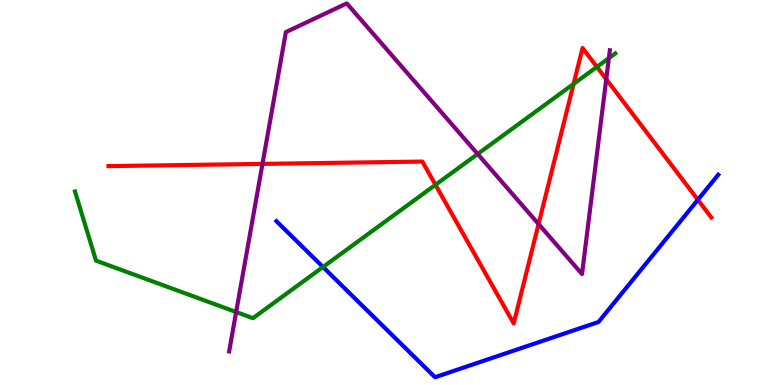[{'lines': ['blue', 'red'], 'intersections': [{'x': 9.0, 'y': 4.81}]}, {'lines': ['green', 'red'], 'intersections': [{'x': 5.62, 'y': 5.2}, {'x': 7.4, 'y': 7.82}, {'x': 7.7, 'y': 8.26}]}, {'lines': ['purple', 'red'], 'intersections': [{'x': 3.39, 'y': 5.74}, {'x': 6.95, 'y': 4.18}, {'x': 7.82, 'y': 7.94}]}, {'lines': ['blue', 'green'], 'intersections': [{'x': 4.17, 'y': 3.06}]}, {'lines': ['blue', 'purple'], 'intersections': []}, {'lines': ['green', 'purple'], 'intersections': [{'x': 3.05, 'y': 1.9}, {'x': 6.16, 'y': 6.0}, {'x': 7.86, 'y': 8.49}]}]